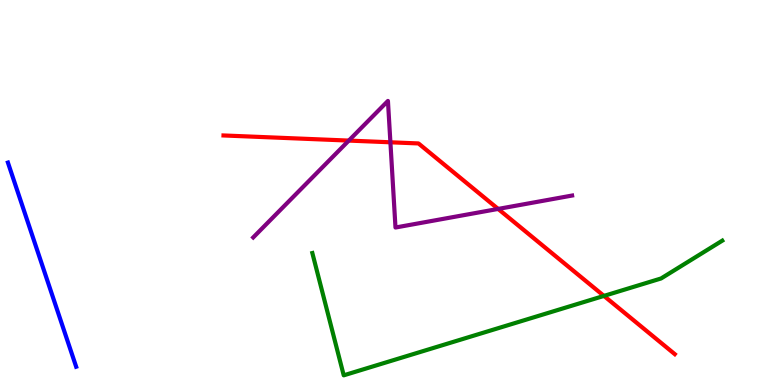[{'lines': ['blue', 'red'], 'intersections': []}, {'lines': ['green', 'red'], 'intersections': [{'x': 7.79, 'y': 2.31}]}, {'lines': ['purple', 'red'], 'intersections': [{'x': 4.5, 'y': 6.35}, {'x': 5.04, 'y': 6.3}, {'x': 6.43, 'y': 4.57}]}, {'lines': ['blue', 'green'], 'intersections': []}, {'lines': ['blue', 'purple'], 'intersections': []}, {'lines': ['green', 'purple'], 'intersections': []}]